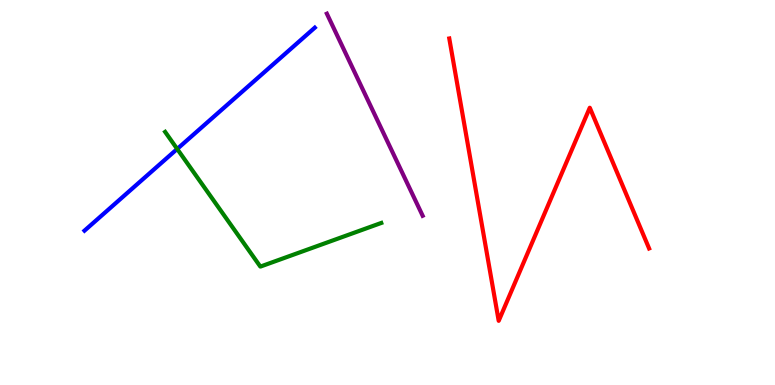[{'lines': ['blue', 'red'], 'intersections': []}, {'lines': ['green', 'red'], 'intersections': []}, {'lines': ['purple', 'red'], 'intersections': []}, {'lines': ['blue', 'green'], 'intersections': [{'x': 2.29, 'y': 6.13}]}, {'lines': ['blue', 'purple'], 'intersections': []}, {'lines': ['green', 'purple'], 'intersections': []}]